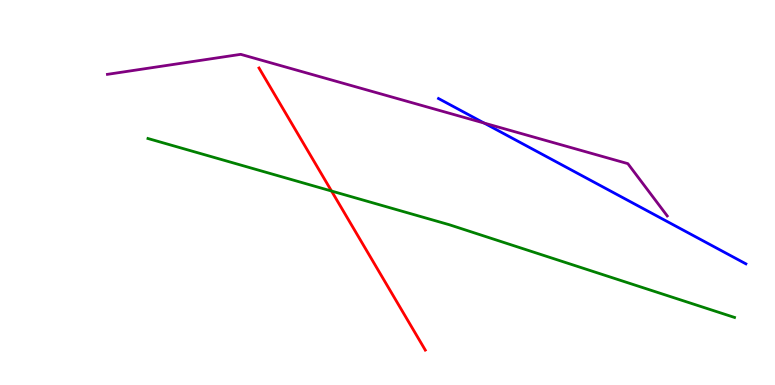[{'lines': ['blue', 'red'], 'intersections': []}, {'lines': ['green', 'red'], 'intersections': [{'x': 4.28, 'y': 5.04}]}, {'lines': ['purple', 'red'], 'intersections': []}, {'lines': ['blue', 'green'], 'intersections': []}, {'lines': ['blue', 'purple'], 'intersections': [{'x': 6.25, 'y': 6.8}]}, {'lines': ['green', 'purple'], 'intersections': []}]